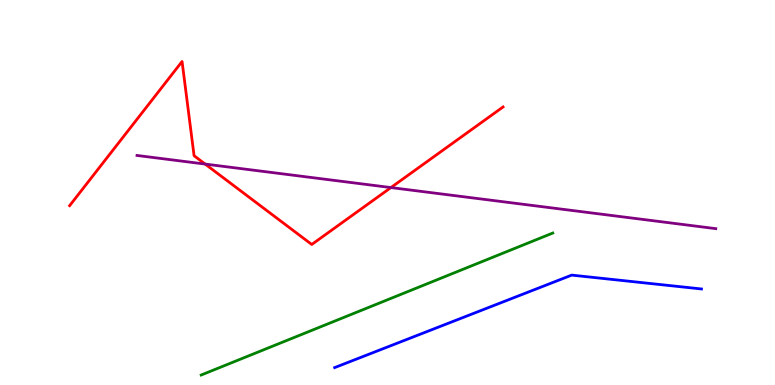[{'lines': ['blue', 'red'], 'intersections': []}, {'lines': ['green', 'red'], 'intersections': []}, {'lines': ['purple', 'red'], 'intersections': [{'x': 2.65, 'y': 5.74}, {'x': 5.04, 'y': 5.13}]}, {'lines': ['blue', 'green'], 'intersections': []}, {'lines': ['blue', 'purple'], 'intersections': []}, {'lines': ['green', 'purple'], 'intersections': []}]